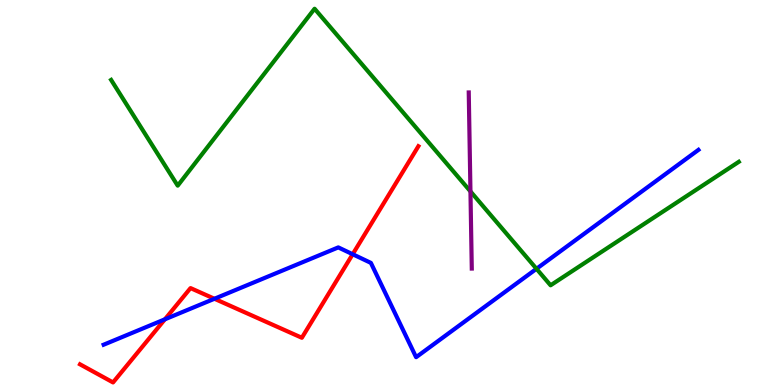[{'lines': ['blue', 'red'], 'intersections': [{'x': 2.13, 'y': 1.71}, {'x': 2.77, 'y': 2.24}, {'x': 4.55, 'y': 3.4}]}, {'lines': ['green', 'red'], 'intersections': []}, {'lines': ['purple', 'red'], 'intersections': []}, {'lines': ['blue', 'green'], 'intersections': [{'x': 6.92, 'y': 3.02}]}, {'lines': ['blue', 'purple'], 'intersections': []}, {'lines': ['green', 'purple'], 'intersections': [{'x': 6.07, 'y': 5.03}]}]